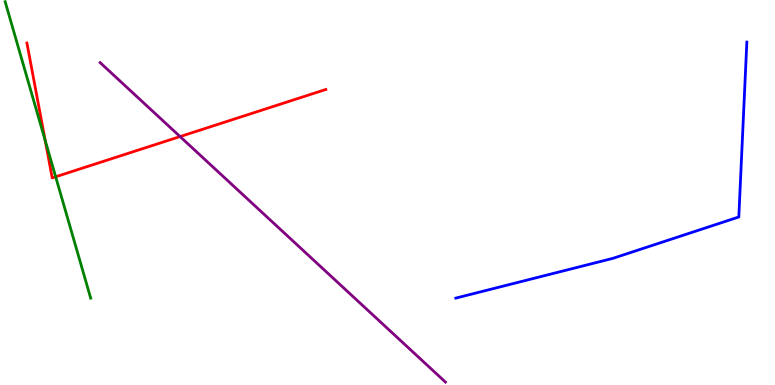[{'lines': ['blue', 'red'], 'intersections': []}, {'lines': ['green', 'red'], 'intersections': [{'x': 0.583, 'y': 6.35}, {'x': 0.718, 'y': 5.41}]}, {'lines': ['purple', 'red'], 'intersections': [{'x': 2.32, 'y': 6.45}]}, {'lines': ['blue', 'green'], 'intersections': []}, {'lines': ['blue', 'purple'], 'intersections': []}, {'lines': ['green', 'purple'], 'intersections': []}]